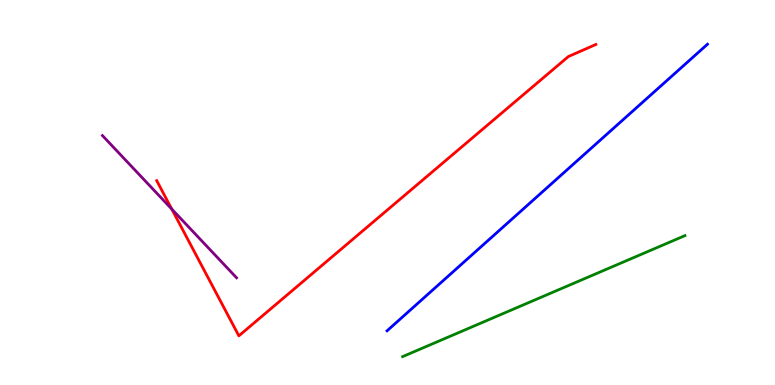[{'lines': ['blue', 'red'], 'intersections': []}, {'lines': ['green', 'red'], 'intersections': []}, {'lines': ['purple', 'red'], 'intersections': [{'x': 2.22, 'y': 4.57}]}, {'lines': ['blue', 'green'], 'intersections': []}, {'lines': ['blue', 'purple'], 'intersections': []}, {'lines': ['green', 'purple'], 'intersections': []}]